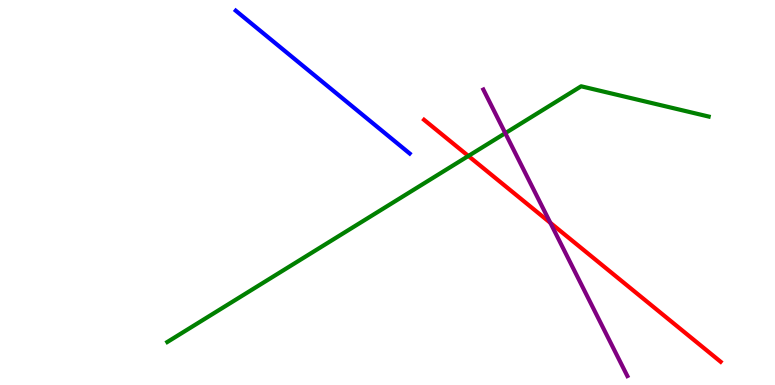[{'lines': ['blue', 'red'], 'intersections': []}, {'lines': ['green', 'red'], 'intersections': [{'x': 6.04, 'y': 5.95}]}, {'lines': ['purple', 'red'], 'intersections': [{'x': 7.1, 'y': 4.21}]}, {'lines': ['blue', 'green'], 'intersections': []}, {'lines': ['blue', 'purple'], 'intersections': []}, {'lines': ['green', 'purple'], 'intersections': [{'x': 6.52, 'y': 6.54}]}]